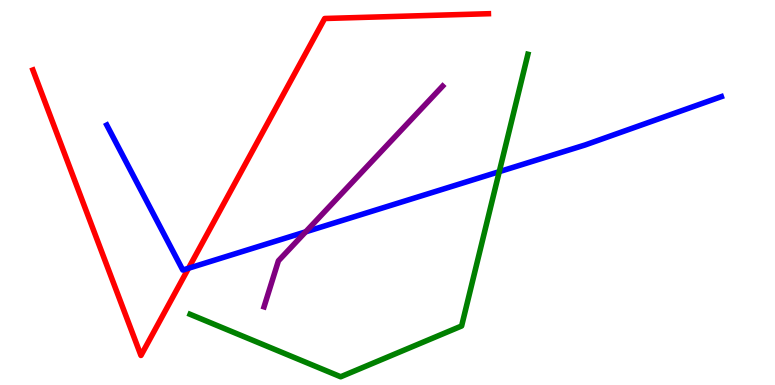[{'lines': ['blue', 'red'], 'intersections': [{'x': 2.43, 'y': 3.03}]}, {'lines': ['green', 'red'], 'intersections': []}, {'lines': ['purple', 'red'], 'intersections': []}, {'lines': ['blue', 'green'], 'intersections': [{'x': 6.44, 'y': 5.54}]}, {'lines': ['blue', 'purple'], 'intersections': [{'x': 3.94, 'y': 3.98}]}, {'lines': ['green', 'purple'], 'intersections': []}]